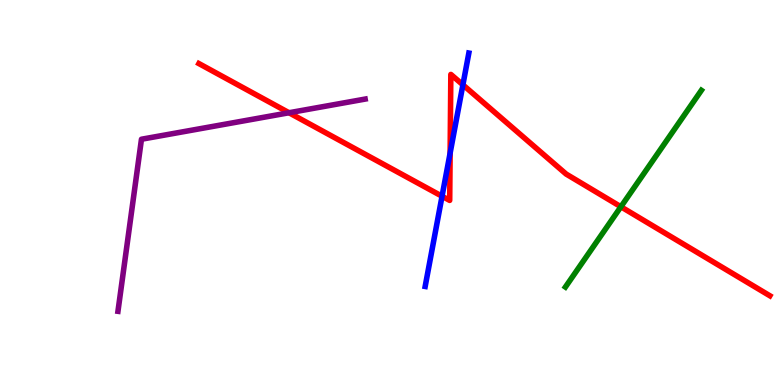[{'lines': ['blue', 'red'], 'intersections': [{'x': 5.7, 'y': 4.9}, {'x': 5.81, 'y': 6.02}, {'x': 5.97, 'y': 7.8}]}, {'lines': ['green', 'red'], 'intersections': [{'x': 8.01, 'y': 4.63}]}, {'lines': ['purple', 'red'], 'intersections': [{'x': 3.73, 'y': 7.07}]}, {'lines': ['blue', 'green'], 'intersections': []}, {'lines': ['blue', 'purple'], 'intersections': []}, {'lines': ['green', 'purple'], 'intersections': []}]